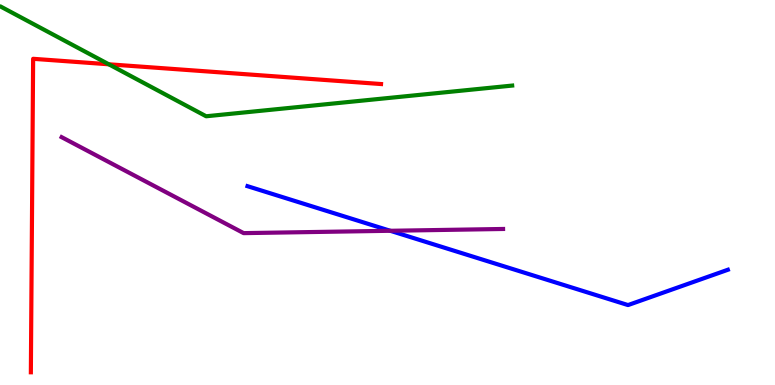[{'lines': ['blue', 'red'], 'intersections': []}, {'lines': ['green', 'red'], 'intersections': [{'x': 1.4, 'y': 8.33}]}, {'lines': ['purple', 'red'], 'intersections': []}, {'lines': ['blue', 'green'], 'intersections': []}, {'lines': ['blue', 'purple'], 'intersections': [{'x': 5.04, 'y': 4.01}]}, {'lines': ['green', 'purple'], 'intersections': []}]